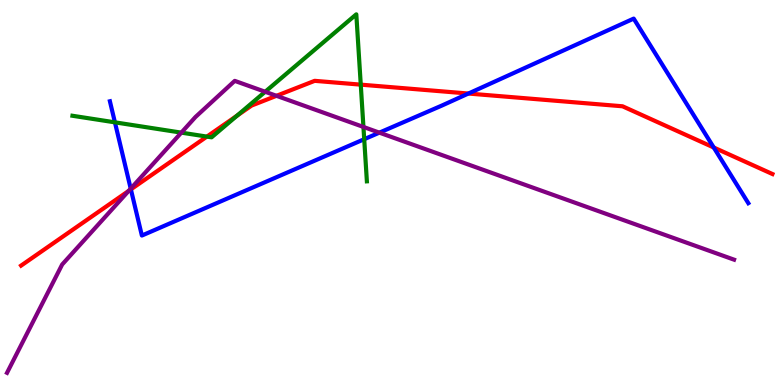[{'lines': ['blue', 'red'], 'intersections': [{'x': 1.69, 'y': 5.08}, {'x': 6.04, 'y': 7.57}, {'x': 9.21, 'y': 6.17}]}, {'lines': ['green', 'red'], 'intersections': [{'x': 2.67, 'y': 6.45}, {'x': 3.06, 'y': 7.0}, {'x': 4.65, 'y': 7.8}]}, {'lines': ['purple', 'red'], 'intersections': [{'x': 1.66, 'y': 5.04}, {'x': 3.57, 'y': 7.51}]}, {'lines': ['blue', 'green'], 'intersections': [{'x': 1.48, 'y': 6.82}, {'x': 4.7, 'y': 6.38}]}, {'lines': ['blue', 'purple'], 'intersections': [{'x': 1.69, 'y': 5.1}, {'x': 4.89, 'y': 6.55}]}, {'lines': ['green', 'purple'], 'intersections': [{'x': 2.34, 'y': 6.55}, {'x': 3.42, 'y': 7.62}, {'x': 4.69, 'y': 6.7}]}]